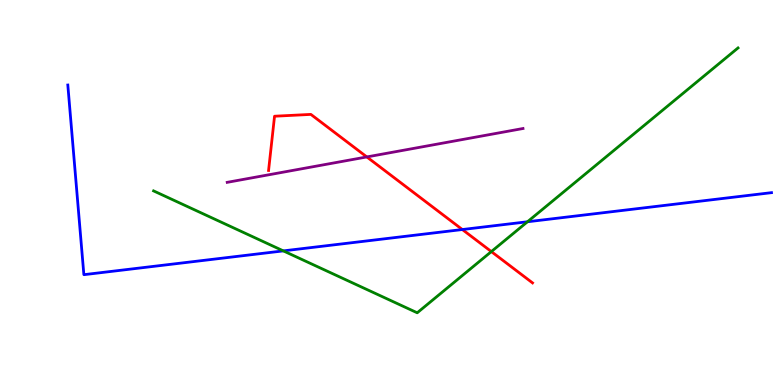[{'lines': ['blue', 'red'], 'intersections': [{'x': 5.97, 'y': 4.04}]}, {'lines': ['green', 'red'], 'intersections': [{'x': 6.34, 'y': 3.47}]}, {'lines': ['purple', 'red'], 'intersections': [{'x': 4.73, 'y': 5.92}]}, {'lines': ['blue', 'green'], 'intersections': [{'x': 3.66, 'y': 3.48}, {'x': 6.81, 'y': 4.24}]}, {'lines': ['blue', 'purple'], 'intersections': []}, {'lines': ['green', 'purple'], 'intersections': []}]